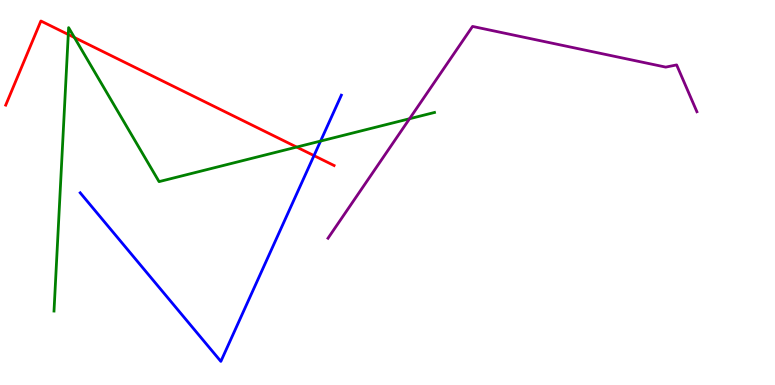[{'lines': ['blue', 'red'], 'intersections': [{'x': 4.05, 'y': 5.96}]}, {'lines': ['green', 'red'], 'intersections': [{'x': 0.881, 'y': 9.1}, {'x': 0.96, 'y': 9.03}, {'x': 3.83, 'y': 6.18}]}, {'lines': ['purple', 'red'], 'intersections': []}, {'lines': ['blue', 'green'], 'intersections': [{'x': 4.14, 'y': 6.34}]}, {'lines': ['blue', 'purple'], 'intersections': []}, {'lines': ['green', 'purple'], 'intersections': [{'x': 5.28, 'y': 6.92}]}]